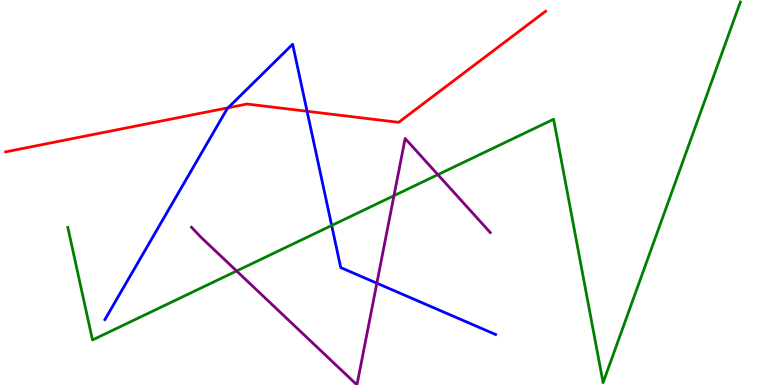[{'lines': ['blue', 'red'], 'intersections': [{'x': 2.94, 'y': 7.2}, {'x': 3.96, 'y': 7.11}]}, {'lines': ['green', 'red'], 'intersections': []}, {'lines': ['purple', 'red'], 'intersections': []}, {'lines': ['blue', 'green'], 'intersections': [{'x': 4.28, 'y': 4.14}]}, {'lines': ['blue', 'purple'], 'intersections': [{'x': 4.86, 'y': 2.64}]}, {'lines': ['green', 'purple'], 'intersections': [{'x': 3.05, 'y': 2.96}, {'x': 5.08, 'y': 4.92}, {'x': 5.65, 'y': 5.46}]}]